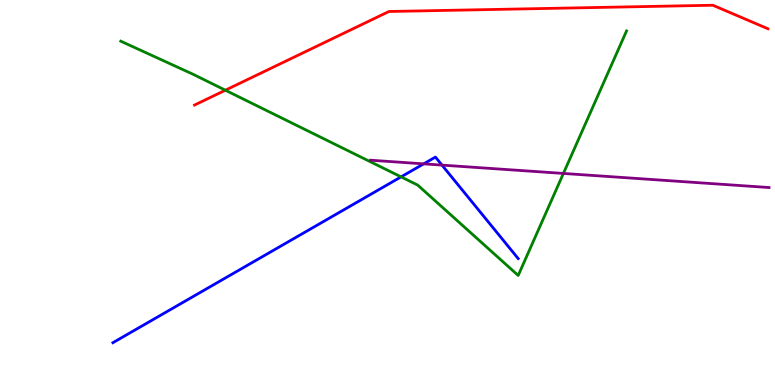[{'lines': ['blue', 'red'], 'intersections': []}, {'lines': ['green', 'red'], 'intersections': [{'x': 2.91, 'y': 7.66}]}, {'lines': ['purple', 'red'], 'intersections': []}, {'lines': ['blue', 'green'], 'intersections': [{'x': 5.17, 'y': 5.41}]}, {'lines': ['blue', 'purple'], 'intersections': [{'x': 5.47, 'y': 5.74}, {'x': 5.7, 'y': 5.71}]}, {'lines': ['green', 'purple'], 'intersections': [{'x': 7.27, 'y': 5.5}]}]